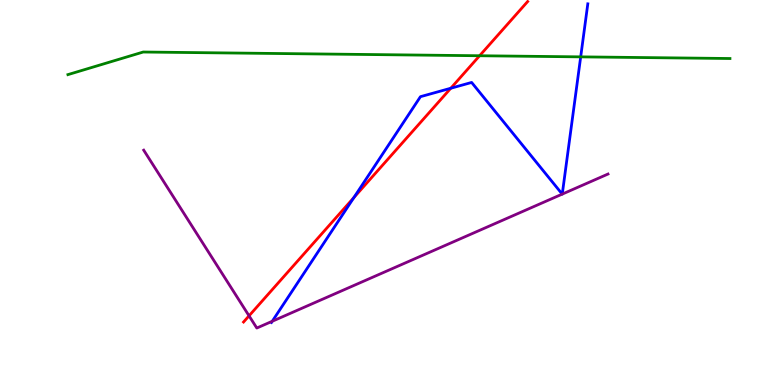[{'lines': ['blue', 'red'], 'intersections': [{'x': 4.57, 'y': 4.87}, {'x': 5.82, 'y': 7.71}]}, {'lines': ['green', 'red'], 'intersections': [{'x': 6.19, 'y': 8.55}]}, {'lines': ['purple', 'red'], 'intersections': [{'x': 3.21, 'y': 1.8}]}, {'lines': ['blue', 'green'], 'intersections': [{'x': 7.49, 'y': 8.52}]}, {'lines': ['blue', 'purple'], 'intersections': [{'x': 3.51, 'y': 1.66}, {'x': 7.25, 'y': 4.96}, {'x': 7.26, 'y': 4.96}]}, {'lines': ['green', 'purple'], 'intersections': []}]